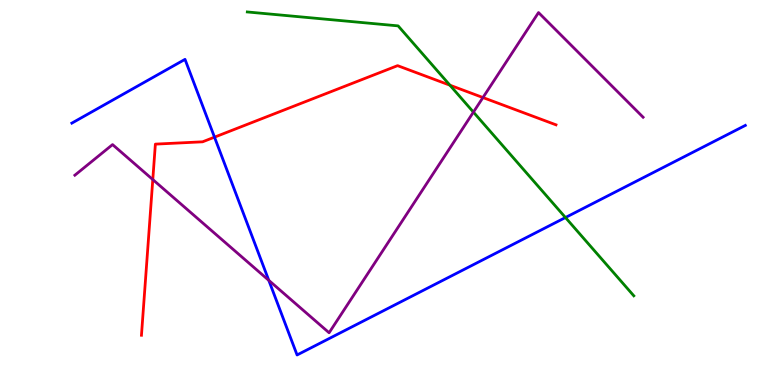[{'lines': ['blue', 'red'], 'intersections': [{'x': 2.77, 'y': 6.44}]}, {'lines': ['green', 'red'], 'intersections': [{'x': 5.81, 'y': 7.79}]}, {'lines': ['purple', 'red'], 'intersections': [{'x': 1.97, 'y': 5.34}, {'x': 6.23, 'y': 7.47}]}, {'lines': ['blue', 'green'], 'intersections': [{'x': 7.3, 'y': 4.35}]}, {'lines': ['blue', 'purple'], 'intersections': [{'x': 3.47, 'y': 2.72}]}, {'lines': ['green', 'purple'], 'intersections': [{'x': 6.11, 'y': 7.09}]}]